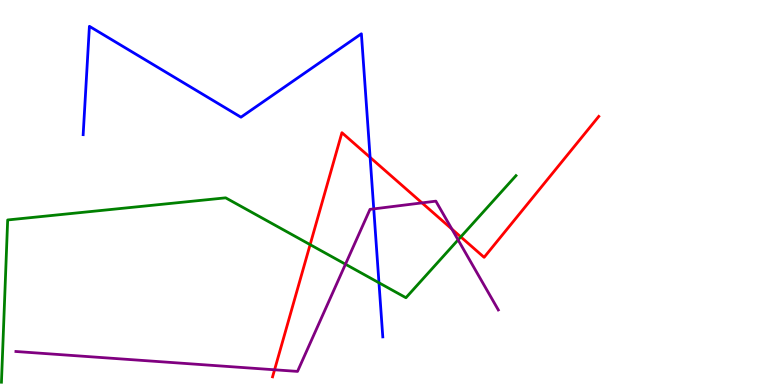[{'lines': ['blue', 'red'], 'intersections': [{'x': 4.78, 'y': 5.91}]}, {'lines': ['green', 'red'], 'intersections': [{'x': 4.0, 'y': 3.65}, {'x': 5.95, 'y': 3.85}]}, {'lines': ['purple', 'red'], 'intersections': [{'x': 3.54, 'y': 0.395}, {'x': 5.45, 'y': 4.73}, {'x': 5.83, 'y': 4.05}]}, {'lines': ['blue', 'green'], 'intersections': [{'x': 4.89, 'y': 2.66}]}, {'lines': ['blue', 'purple'], 'intersections': [{'x': 4.82, 'y': 4.57}]}, {'lines': ['green', 'purple'], 'intersections': [{'x': 4.46, 'y': 3.14}, {'x': 5.91, 'y': 3.77}]}]